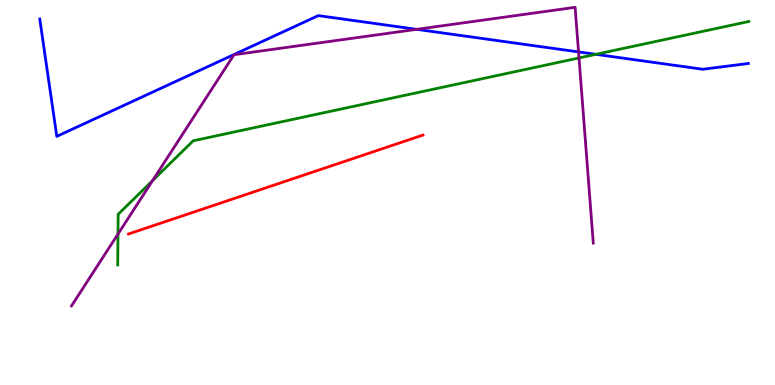[{'lines': ['blue', 'red'], 'intersections': []}, {'lines': ['green', 'red'], 'intersections': []}, {'lines': ['purple', 'red'], 'intersections': []}, {'lines': ['blue', 'green'], 'intersections': [{'x': 7.69, 'y': 8.59}]}, {'lines': ['blue', 'purple'], 'intersections': [{'x': 5.38, 'y': 9.24}, {'x': 7.47, 'y': 8.65}]}, {'lines': ['green', 'purple'], 'intersections': [{'x': 1.52, 'y': 3.92}, {'x': 1.97, 'y': 5.31}, {'x': 7.47, 'y': 8.49}]}]